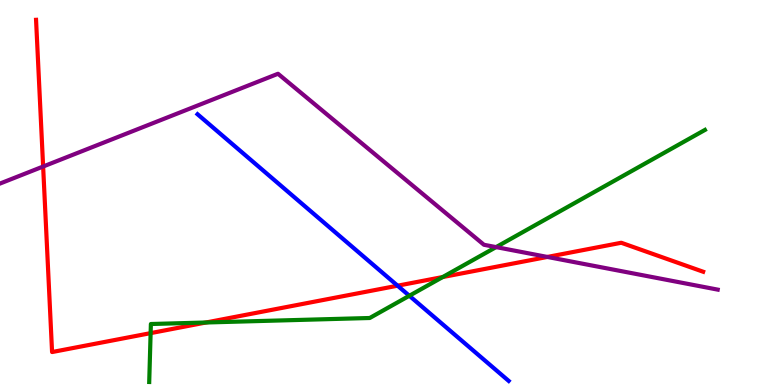[{'lines': ['blue', 'red'], 'intersections': [{'x': 5.13, 'y': 2.58}]}, {'lines': ['green', 'red'], 'intersections': [{'x': 1.94, 'y': 1.35}, {'x': 2.66, 'y': 1.62}, {'x': 5.71, 'y': 2.8}]}, {'lines': ['purple', 'red'], 'intersections': [{'x': 0.556, 'y': 5.67}, {'x': 7.06, 'y': 3.33}]}, {'lines': ['blue', 'green'], 'intersections': [{'x': 5.28, 'y': 2.32}]}, {'lines': ['blue', 'purple'], 'intersections': []}, {'lines': ['green', 'purple'], 'intersections': [{'x': 6.4, 'y': 3.58}]}]